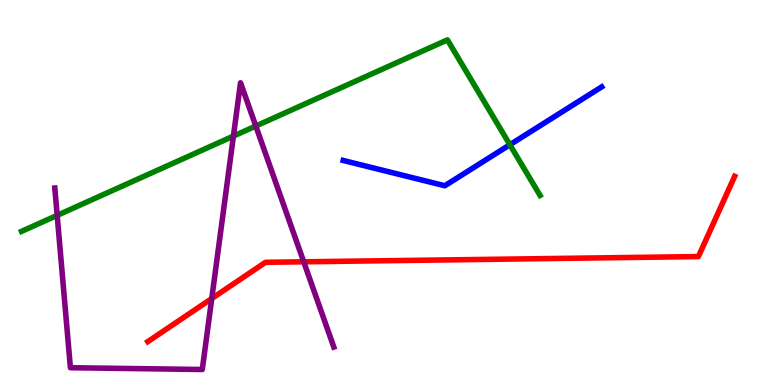[{'lines': ['blue', 'red'], 'intersections': []}, {'lines': ['green', 'red'], 'intersections': []}, {'lines': ['purple', 'red'], 'intersections': [{'x': 2.73, 'y': 2.25}, {'x': 3.92, 'y': 3.2}]}, {'lines': ['blue', 'green'], 'intersections': [{'x': 6.58, 'y': 6.24}]}, {'lines': ['blue', 'purple'], 'intersections': []}, {'lines': ['green', 'purple'], 'intersections': [{'x': 0.738, 'y': 4.41}, {'x': 3.01, 'y': 6.46}, {'x': 3.3, 'y': 6.73}]}]